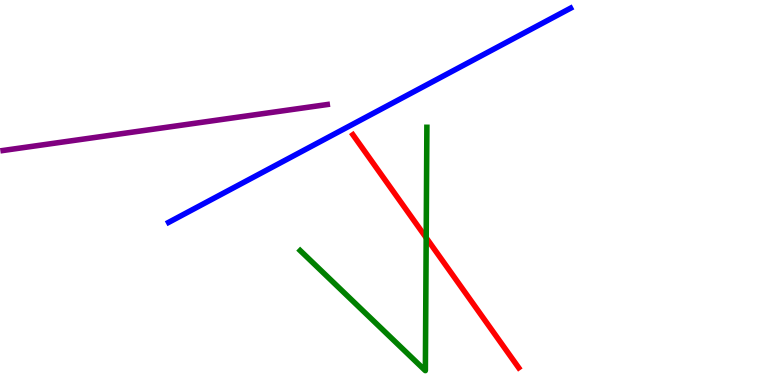[{'lines': ['blue', 'red'], 'intersections': []}, {'lines': ['green', 'red'], 'intersections': [{'x': 5.5, 'y': 3.82}]}, {'lines': ['purple', 'red'], 'intersections': []}, {'lines': ['blue', 'green'], 'intersections': []}, {'lines': ['blue', 'purple'], 'intersections': []}, {'lines': ['green', 'purple'], 'intersections': []}]